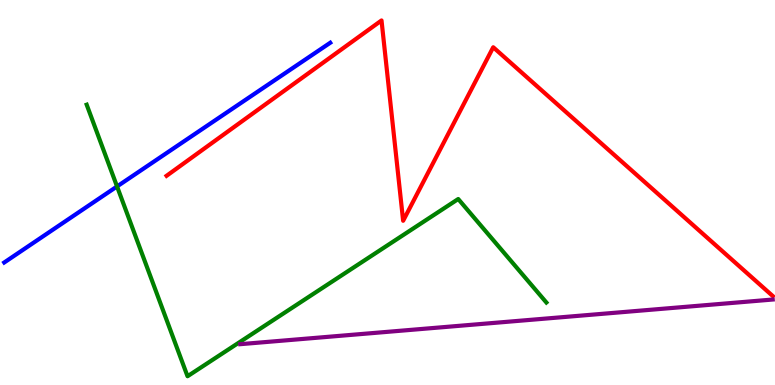[{'lines': ['blue', 'red'], 'intersections': []}, {'lines': ['green', 'red'], 'intersections': []}, {'lines': ['purple', 'red'], 'intersections': []}, {'lines': ['blue', 'green'], 'intersections': [{'x': 1.51, 'y': 5.16}]}, {'lines': ['blue', 'purple'], 'intersections': []}, {'lines': ['green', 'purple'], 'intersections': []}]